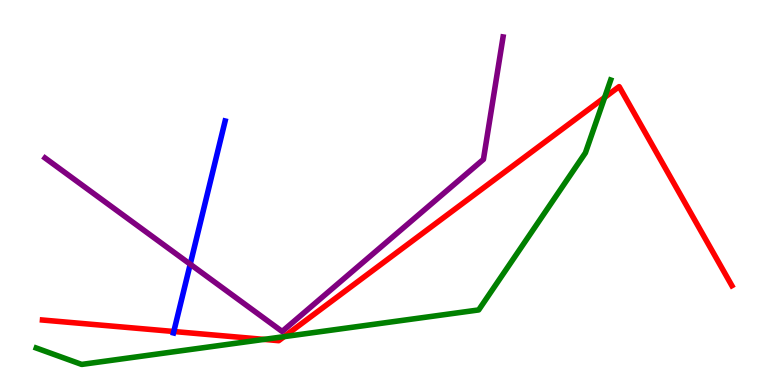[{'lines': ['blue', 'red'], 'intersections': [{'x': 2.24, 'y': 1.39}]}, {'lines': ['green', 'red'], 'intersections': [{'x': 3.41, 'y': 1.18}, {'x': 3.67, 'y': 1.26}, {'x': 7.8, 'y': 7.47}]}, {'lines': ['purple', 'red'], 'intersections': []}, {'lines': ['blue', 'green'], 'intersections': []}, {'lines': ['blue', 'purple'], 'intersections': [{'x': 2.45, 'y': 3.14}]}, {'lines': ['green', 'purple'], 'intersections': []}]